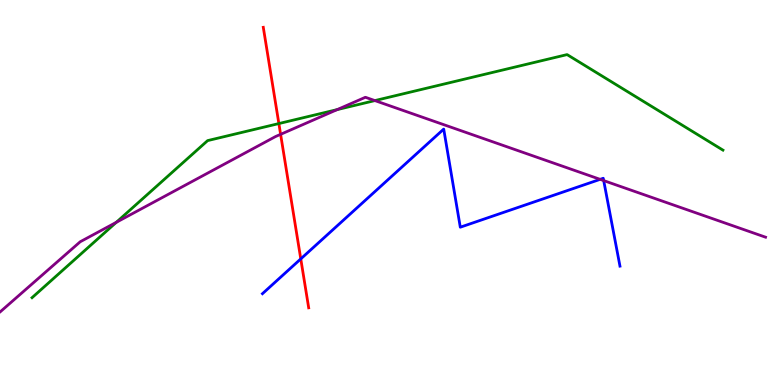[{'lines': ['blue', 'red'], 'intersections': [{'x': 3.88, 'y': 3.28}]}, {'lines': ['green', 'red'], 'intersections': [{'x': 3.6, 'y': 6.79}]}, {'lines': ['purple', 'red'], 'intersections': [{'x': 3.62, 'y': 6.51}]}, {'lines': ['blue', 'green'], 'intersections': []}, {'lines': ['blue', 'purple'], 'intersections': [{'x': 7.74, 'y': 5.34}, {'x': 7.79, 'y': 5.31}]}, {'lines': ['green', 'purple'], 'intersections': [{'x': 1.5, 'y': 4.23}, {'x': 4.35, 'y': 7.15}, {'x': 4.84, 'y': 7.39}]}]